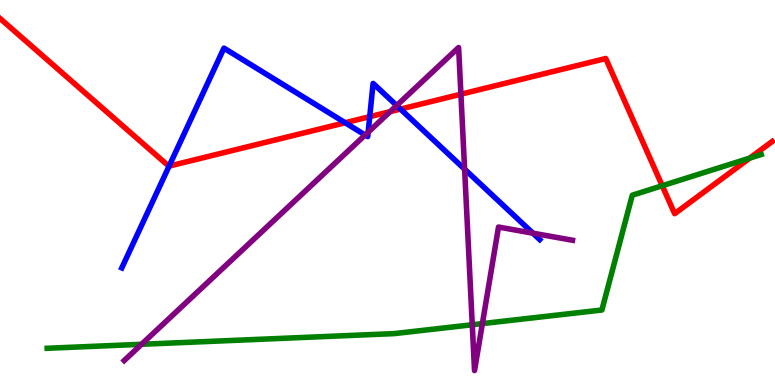[{'lines': ['blue', 'red'], 'intersections': [{'x': 2.18, 'y': 5.69}, {'x': 4.45, 'y': 6.81}, {'x': 4.77, 'y': 6.97}, {'x': 5.17, 'y': 7.17}]}, {'lines': ['green', 'red'], 'intersections': [{'x': 8.54, 'y': 5.18}, {'x': 9.67, 'y': 5.89}]}, {'lines': ['purple', 'red'], 'intersections': [{'x': 5.03, 'y': 7.1}, {'x': 5.95, 'y': 7.55}]}, {'lines': ['blue', 'green'], 'intersections': []}, {'lines': ['blue', 'purple'], 'intersections': [{'x': 4.71, 'y': 6.49}, {'x': 4.75, 'y': 6.57}, {'x': 5.12, 'y': 7.26}, {'x': 5.99, 'y': 5.61}, {'x': 6.88, 'y': 3.94}]}, {'lines': ['green', 'purple'], 'intersections': [{'x': 1.83, 'y': 1.06}, {'x': 6.09, 'y': 1.57}, {'x': 6.22, 'y': 1.59}]}]